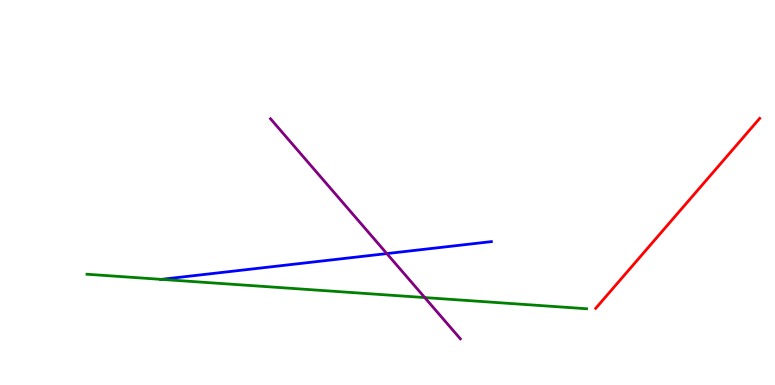[{'lines': ['blue', 'red'], 'intersections': []}, {'lines': ['green', 'red'], 'intersections': []}, {'lines': ['purple', 'red'], 'intersections': []}, {'lines': ['blue', 'green'], 'intersections': [{'x': 2.08, 'y': 2.74}]}, {'lines': ['blue', 'purple'], 'intersections': [{'x': 4.99, 'y': 3.41}]}, {'lines': ['green', 'purple'], 'intersections': [{'x': 5.48, 'y': 2.27}]}]